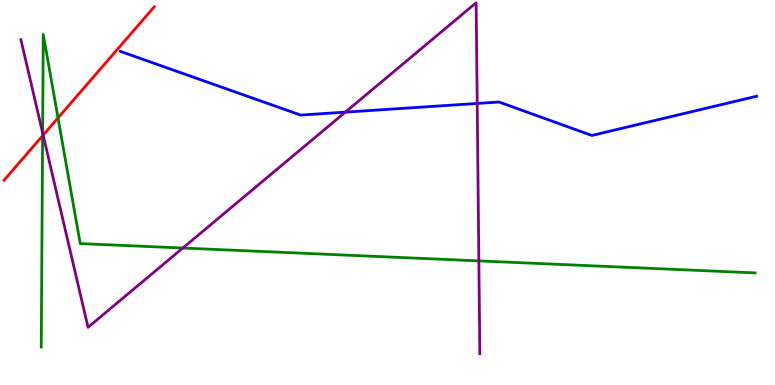[{'lines': ['blue', 'red'], 'intersections': []}, {'lines': ['green', 'red'], 'intersections': [{'x': 0.55, 'y': 6.47}, {'x': 0.749, 'y': 6.94}]}, {'lines': ['purple', 'red'], 'intersections': [{'x': 0.557, 'y': 6.49}]}, {'lines': ['blue', 'green'], 'intersections': []}, {'lines': ['blue', 'purple'], 'intersections': [{'x': 4.46, 'y': 7.09}, {'x': 6.16, 'y': 7.31}]}, {'lines': ['green', 'purple'], 'intersections': [{'x': 0.55, 'y': 6.55}, {'x': 2.36, 'y': 3.56}, {'x': 6.18, 'y': 3.22}]}]